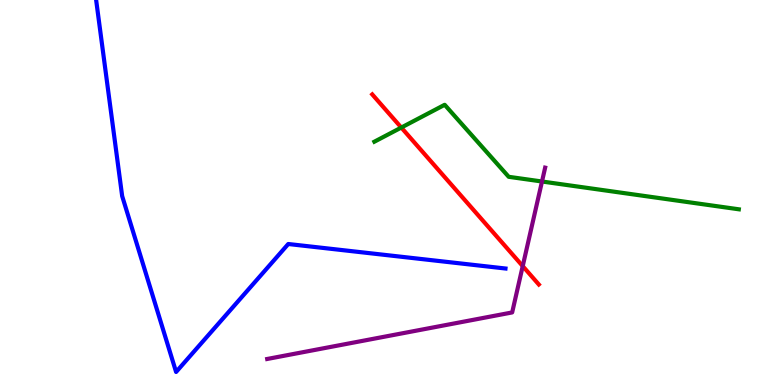[{'lines': ['blue', 'red'], 'intersections': []}, {'lines': ['green', 'red'], 'intersections': [{'x': 5.18, 'y': 6.69}]}, {'lines': ['purple', 'red'], 'intersections': [{'x': 6.74, 'y': 3.09}]}, {'lines': ['blue', 'green'], 'intersections': []}, {'lines': ['blue', 'purple'], 'intersections': []}, {'lines': ['green', 'purple'], 'intersections': [{'x': 6.99, 'y': 5.29}]}]